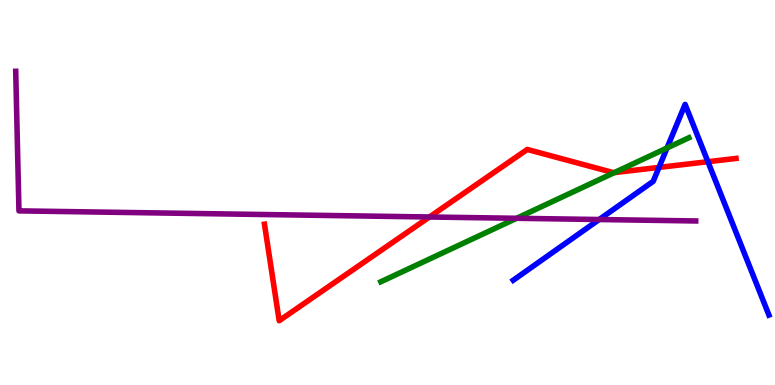[{'lines': ['blue', 'red'], 'intersections': [{'x': 8.5, 'y': 5.65}, {'x': 9.13, 'y': 5.8}]}, {'lines': ['green', 'red'], 'intersections': [{'x': 7.93, 'y': 5.52}]}, {'lines': ['purple', 'red'], 'intersections': [{'x': 5.54, 'y': 4.36}]}, {'lines': ['blue', 'green'], 'intersections': [{'x': 8.61, 'y': 6.16}]}, {'lines': ['blue', 'purple'], 'intersections': [{'x': 7.73, 'y': 4.3}]}, {'lines': ['green', 'purple'], 'intersections': [{'x': 6.67, 'y': 4.33}]}]